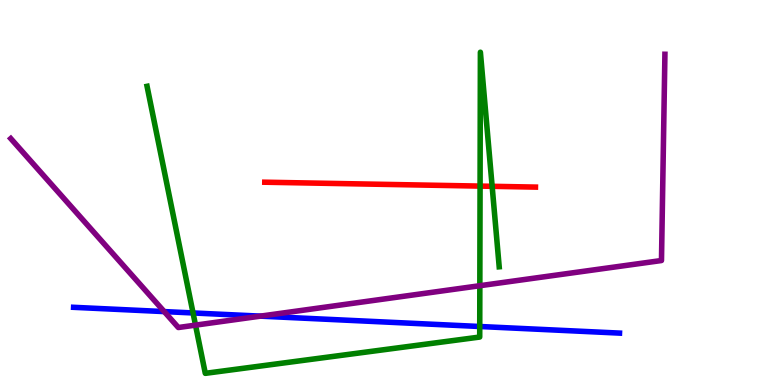[{'lines': ['blue', 'red'], 'intersections': []}, {'lines': ['green', 'red'], 'intersections': [{'x': 6.19, 'y': 5.17}, {'x': 6.35, 'y': 5.16}]}, {'lines': ['purple', 'red'], 'intersections': []}, {'lines': ['blue', 'green'], 'intersections': [{'x': 2.49, 'y': 1.87}, {'x': 6.19, 'y': 1.52}]}, {'lines': ['blue', 'purple'], 'intersections': [{'x': 2.12, 'y': 1.91}, {'x': 3.36, 'y': 1.79}]}, {'lines': ['green', 'purple'], 'intersections': [{'x': 2.52, 'y': 1.55}, {'x': 6.19, 'y': 2.58}]}]